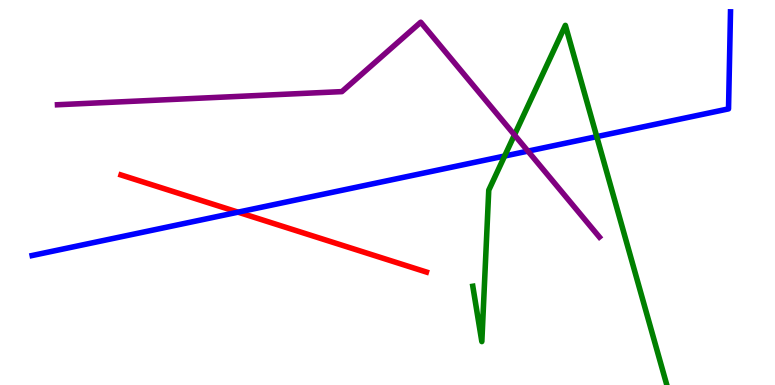[{'lines': ['blue', 'red'], 'intersections': [{'x': 3.07, 'y': 4.49}]}, {'lines': ['green', 'red'], 'intersections': []}, {'lines': ['purple', 'red'], 'intersections': []}, {'lines': ['blue', 'green'], 'intersections': [{'x': 6.51, 'y': 5.95}, {'x': 7.7, 'y': 6.45}]}, {'lines': ['blue', 'purple'], 'intersections': [{'x': 6.81, 'y': 6.07}]}, {'lines': ['green', 'purple'], 'intersections': [{'x': 6.64, 'y': 6.5}]}]